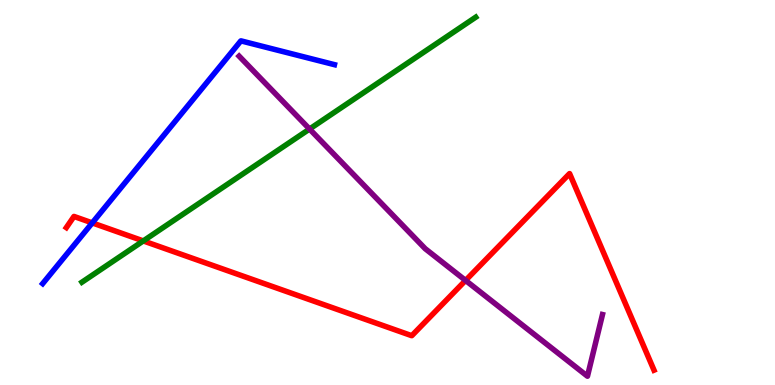[{'lines': ['blue', 'red'], 'intersections': [{'x': 1.19, 'y': 4.21}]}, {'lines': ['green', 'red'], 'intersections': [{'x': 1.85, 'y': 3.74}]}, {'lines': ['purple', 'red'], 'intersections': [{'x': 6.01, 'y': 2.72}]}, {'lines': ['blue', 'green'], 'intersections': []}, {'lines': ['blue', 'purple'], 'intersections': []}, {'lines': ['green', 'purple'], 'intersections': [{'x': 3.99, 'y': 6.65}]}]